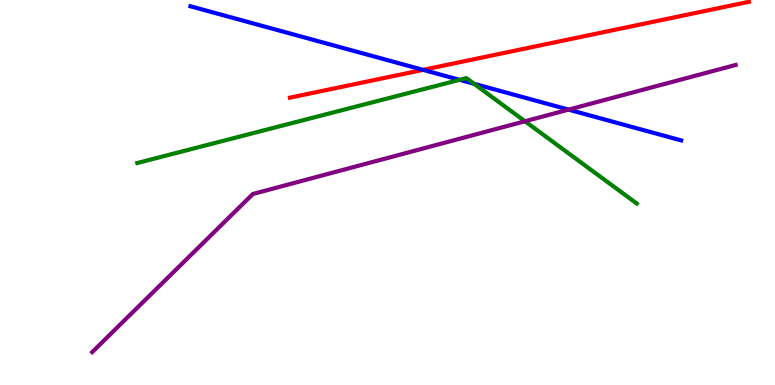[{'lines': ['blue', 'red'], 'intersections': [{'x': 5.46, 'y': 8.19}]}, {'lines': ['green', 'red'], 'intersections': []}, {'lines': ['purple', 'red'], 'intersections': []}, {'lines': ['blue', 'green'], 'intersections': [{'x': 5.93, 'y': 7.93}, {'x': 6.12, 'y': 7.82}]}, {'lines': ['blue', 'purple'], 'intersections': [{'x': 7.34, 'y': 7.15}]}, {'lines': ['green', 'purple'], 'intersections': [{'x': 6.77, 'y': 6.85}]}]